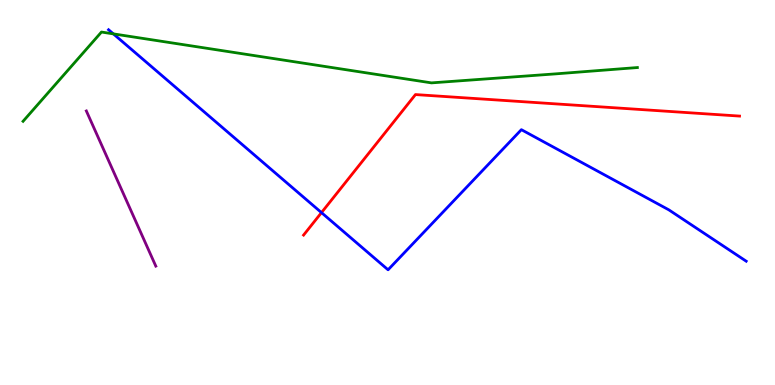[{'lines': ['blue', 'red'], 'intersections': [{'x': 4.15, 'y': 4.48}]}, {'lines': ['green', 'red'], 'intersections': []}, {'lines': ['purple', 'red'], 'intersections': []}, {'lines': ['blue', 'green'], 'intersections': [{'x': 1.46, 'y': 9.12}]}, {'lines': ['blue', 'purple'], 'intersections': []}, {'lines': ['green', 'purple'], 'intersections': []}]